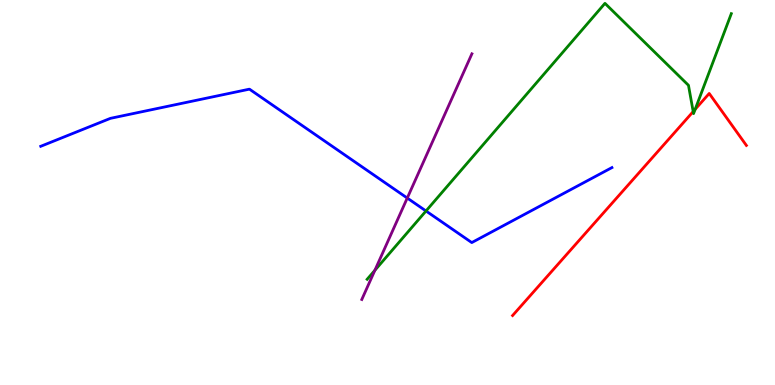[{'lines': ['blue', 'red'], 'intersections': []}, {'lines': ['green', 'red'], 'intersections': [{'x': 8.94, 'y': 7.1}, {'x': 8.97, 'y': 7.16}]}, {'lines': ['purple', 'red'], 'intersections': []}, {'lines': ['blue', 'green'], 'intersections': [{'x': 5.5, 'y': 4.52}]}, {'lines': ['blue', 'purple'], 'intersections': [{'x': 5.26, 'y': 4.86}]}, {'lines': ['green', 'purple'], 'intersections': [{'x': 4.84, 'y': 2.98}]}]